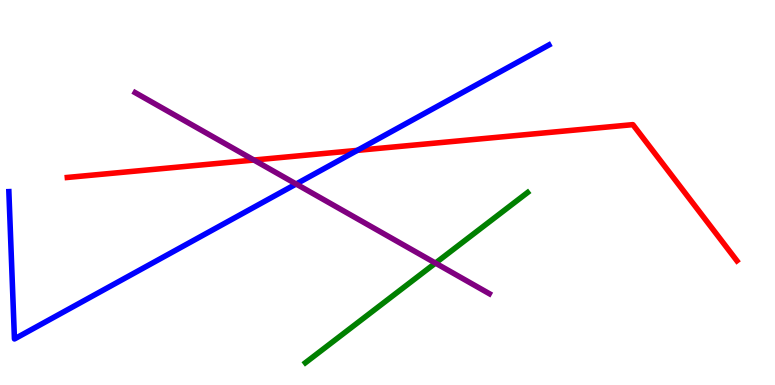[{'lines': ['blue', 'red'], 'intersections': [{'x': 4.61, 'y': 6.09}]}, {'lines': ['green', 'red'], 'intersections': []}, {'lines': ['purple', 'red'], 'intersections': [{'x': 3.28, 'y': 5.84}]}, {'lines': ['blue', 'green'], 'intersections': []}, {'lines': ['blue', 'purple'], 'intersections': [{'x': 3.82, 'y': 5.22}]}, {'lines': ['green', 'purple'], 'intersections': [{'x': 5.62, 'y': 3.17}]}]